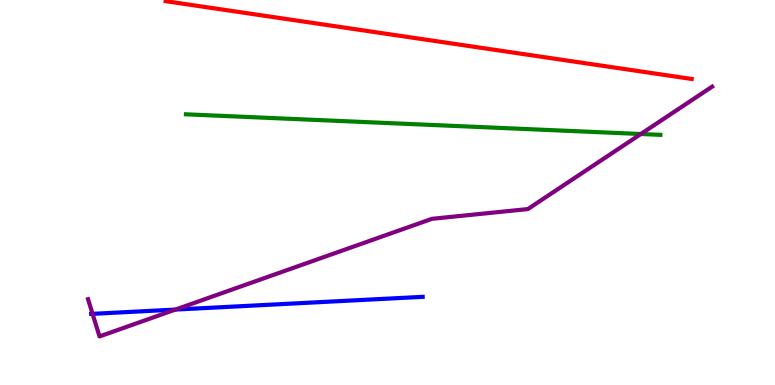[{'lines': ['blue', 'red'], 'intersections': []}, {'lines': ['green', 'red'], 'intersections': []}, {'lines': ['purple', 'red'], 'intersections': []}, {'lines': ['blue', 'green'], 'intersections': []}, {'lines': ['blue', 'purple'], 'intersections': [{'x': 1.19, 'y': 1.85}, {'x': 2.26, 'y': 1.96}]}, {'lines': ['green', 'purple'], 'intersections': [{'x': 8.27, 'y': 6.52}]}]